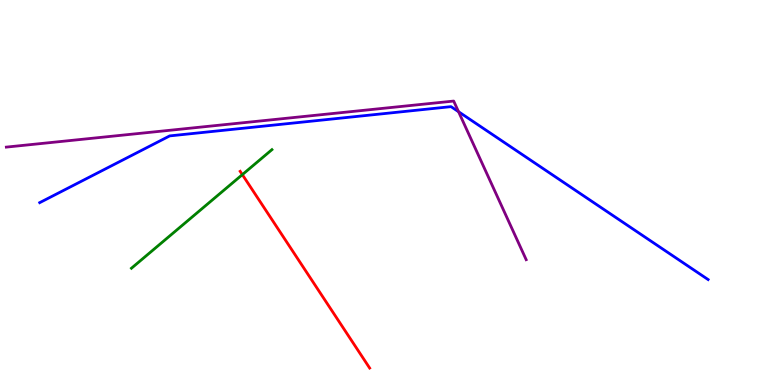[{'lines': ['blue', 'red'], 'intersections': []}, {'lines': ['green', 'red'], 'intersections': [{'x': 3.13, 'y': 5.46}]}, {'lines': ['purple', 'red'], 'intersections': []}, {'lines': ['blue', 'green'], 'intersections': []}, {'lines': ['blue', 'purple'], 'intersections': [{'x': 5.92, 'y': 7.1}]}, {'lines': ['green', 'purple'], 'intersections': []}]